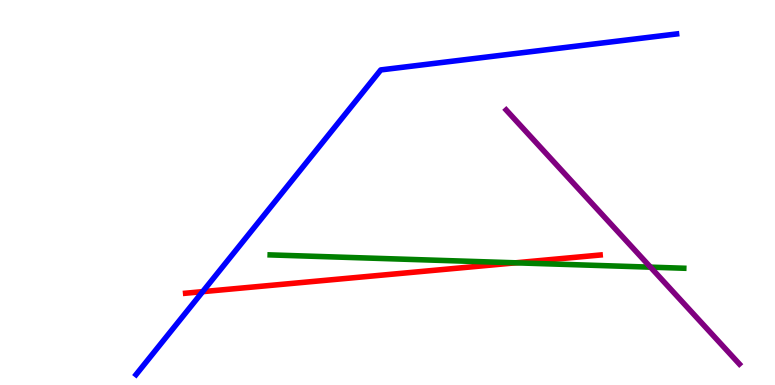[{'lines': ['blue', 'red'], 'intersections': [{'x': 2.62, 'y': 2.42}]}, {'lines': ['green', 'red'], 'intersections': [{'x': 6.65, 'y': 3.17}]}, {'lines': ['purple', 'red'], 'intersections': []}, {'lines': ['blue', 'green'], 'intersections': []}, {'lines': ['blue', 'purple'], 'intersections': []}, {'lines': ['green', 'purple'], 'intersections': [{'x': 8.39, 'y': 3.06}]}]